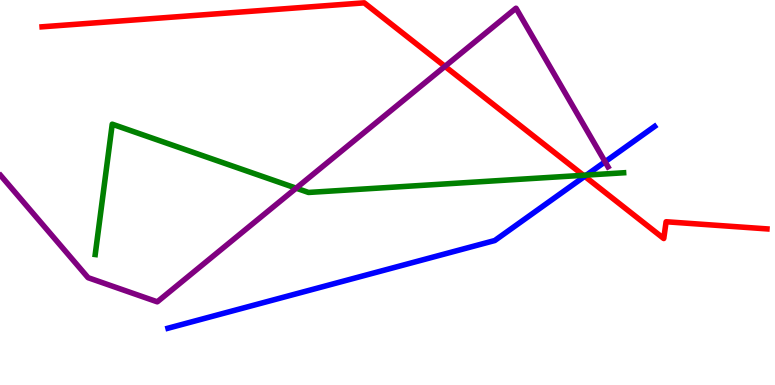[{'lines': ['blue', 'red'], 'intersections': [{'x': 7.54, 'y': 5.42}]}, {'lines': ['green', 'red'], 'intersections': [{'x': 7.53, 'y': 5.45}]}, {'lines': ['purple', 'red'], 'intersections': [{'x': 5.74, 'y': 8.28}]}, {'lines': ['blue', 'green'], 'intersections': [{'x': 7.57, 'y': 5.45}]}, {'lines': ['blue', 'purple'], 'intersections': [{'x': 7.81, 'y': 5.8}]}, {'lines': ['green', 'purple'], 'intersections': [{'x': 3.82, 'y': 5.11}]}]